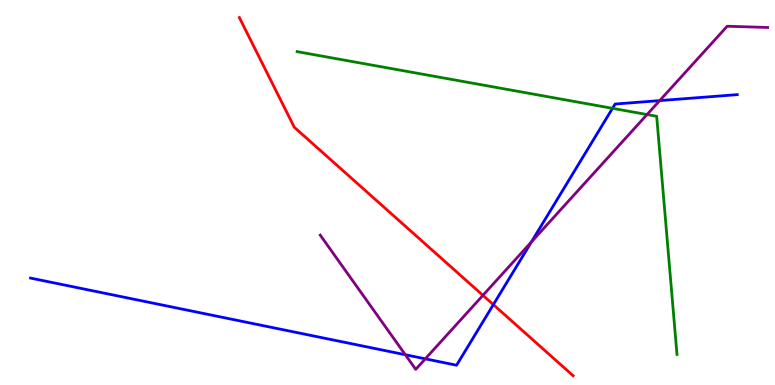[{'lines': ['blue', 'red'], 'intersections': [{'x': 6.37, 'y': 2.09}]}, {'lines': ['green', 'red'], 'intersections': []}, {'lines': ['purple', 'red'], 'intersections': [{'x': 6.23, 'y': 2.33}]}, {'lines': ['blue', 'green'], 'intersections': [{'x': 7.9, 'y': 7.19}]}, {'lines': ['blue', 'purple'], 'intersections': [{'x': 5.23, 'y': 0.786}, {'x': 5.49, 'y': 0.68}, {'x': 6.86, 'y': 3.72}, {'x': 8.51, 'y': 7.39}]}, {'lines': ['green', 'purple'], 'intersections': [{'x': 8.35, 'y': 7.02}]}]